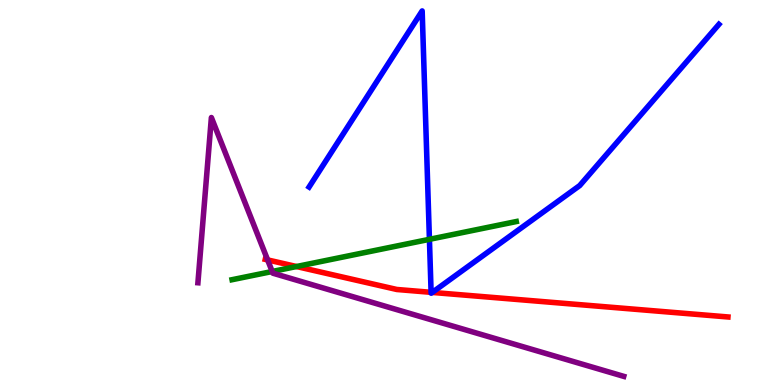[{'lines': ['blue', 'red'], 'intersections': [{'x': 5.56, 'y': 2.41}, {'x': 5.58, 'y': 2.4}]}, {'lines': ['green', 'red'], 'intersections': [{'x': 3.83, 'y': 3.08}]}, {'lines': ['purple', 'red'], 'intersections': [{'x': 3.45, 'y': 3.25}]}, {'lines': ['blue', 'green'], 'intersections': [{'x': 5.54, 'y': 3.78}]}, {'lines': ['blue', 'purple'], 'intersections': []}, {'lines': ['green', 'purple'], 'intersections': [{'x': 3.51, 'y': 2.95}]}]